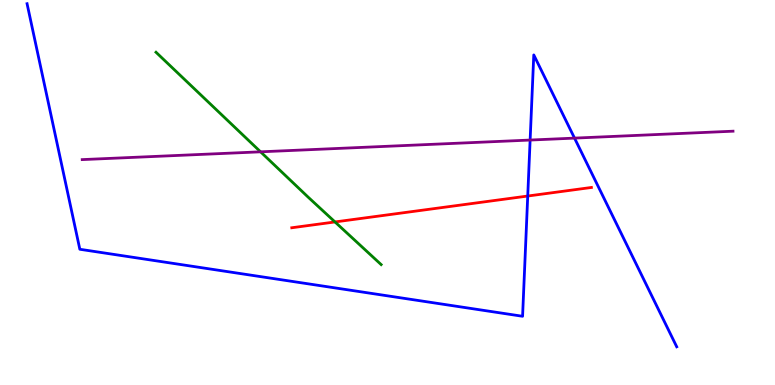[{'lines': ['blue', 'red'], 'intersections': [{'x': 6.81, 'y': 4.91}]}, {'lines': ['green', 'red'], 'intersections': [{'x': 4.32, 'y': 4.24}]}, {'lines': ['purple', 'red'], 'intersections': []}, {'lines': ['blue', 'green'], 'intersections': []}, {'lines': ['blue', 'purple'], 'intersections': [{'x': 6.84, 'y': 6.36}, {'x': 7.41, 'y': 6.41}]}, {'lines': ['green', 'purple'], 'intersections': [{'x': 3.36, 'y': 6.06}]}]